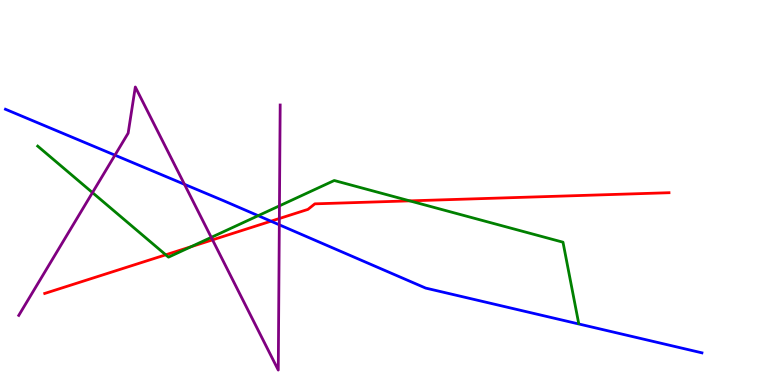[{'lines': ['blue', 'red'], 'intersections': [{'x': 3.5, 'y': 4.25}]}, {'lines': ['green', 'red'], 'intersections': [{'x': 2.14, 'y': 3.38}, {'x': 2.47, 'y': 3.59}, {'x': 5.29, 'y': 4.78}]}, {'lines': ['purple', 'red'], 'intersections': [{'x': 2.74, 'y': 3.77}, {'x': 3.6, 'y': 4.32}]}, {'lines': ['blue', 'green'], 'intersections': [{'x': 3.33, 'y': 4.4}]}, {'lines': ['blue', 'purple'], 'intersections': [{'x': 1.48, 'y': 5.97}, {'x': 2.38, 'y': 5.21}, {'x': 3.6, 'y': 4.16}]}, {'lines': ['green', 'purple'], 'intersections': [{'x': 1.19, 'y': 5.0}, {'x': 2.73, 'y': 3.83}, {'x': 3.61, 'y': 4.65}]}]